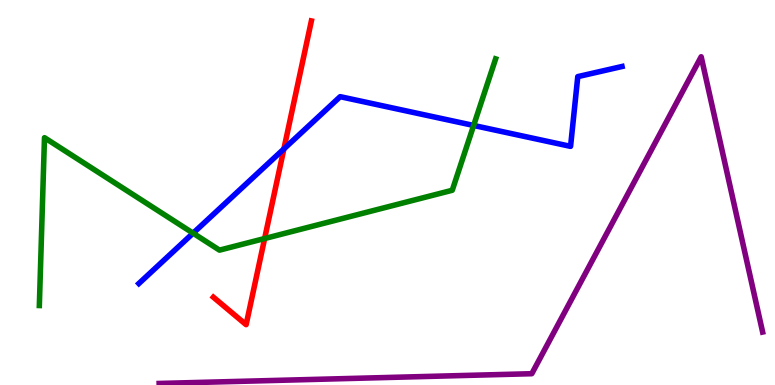[{'lines': ['blue', 'red'], 'intersections': [{'x': 3.66, 'y': 6.13}]}, {'lines': ['green', 'red'], 'intersections': [{'x': 3.41, 'y': 3.8}]}, {'lines': ['purple', 'red'], 'intersections': []}, {'lines': ['blue', 'green'], 'intersections': [{'x': 2.49, 'y': 3.94}, {'x': 6.11, 'y': 6.74}]}, {'lines': ['blue', 'purple'], 'intersections': []}, {'lines': ['green', 'purple'], 'intersections': []}]